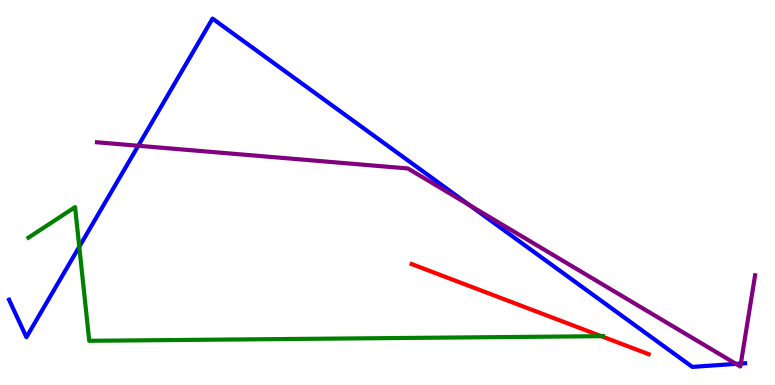[{'lines': ['blue', 'red'], 'intersections': []}, {'lines': ['green', 'red'], 'intersections': [{'x': 7.76, 'y': 1.27}]}, {'lines': ['purple', 'red'], 'intersections': []}, {'lines': ['blue', 'green'], 'intersections': [{'x': 1.02, 'y': 3.59}]}, {'lines': ['blue', 'purple'], 'intersections': [{'x': 1.78, 'y': 6.21}, {'x': 6.06, 'y': 4.67}, {'x': 9.5, 'y': 0.549}, {'x': 9.56, 'y': 0.557}]}, {'lines': ['green', 'purple'], 'intersections': []}]